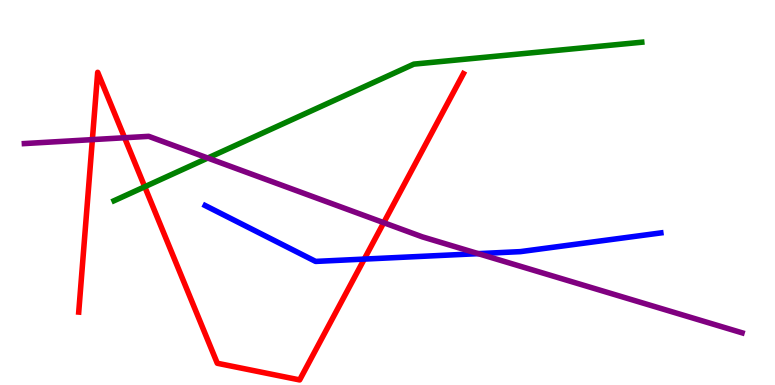[{'lines': ['blue', 'red'], 'intersections': [{'x': 4.7, 'y': 3.27}]}, {'lines': ['green', 'red'], 'intersections': [{'x': 1.87, 'y': 5.15}]}, {'lines': ['purple', 'red'], 'intersections': [{'x': 1.19, 'y': 6.37}, {'x': 1.61, 'y': 6.42}, {'x': 4.95, 'y': 4.22}]}, {'lines': ['blue', 'green'], 'intersections': []}, {'lines': ['blue', 'purple'], 'intersections': [{'x': 6.17, 'y': 3.41}]}, {'lines': ['green', 'purple'], 'intersections': [{'x': 2.68, 'y': 5.9}]}]